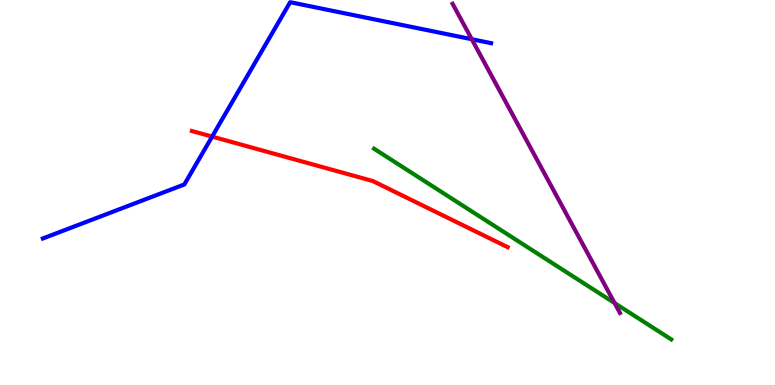[{'lines': ['blue', 'red'], 'intersections': [{'x': 2.74, 'y': 6.45}]}, {'lines': ['green', 'red'], 'intersections': []}, {'lines': ['purple', 'red'], 'intersections': []}, {'lines': ['blue', 'green'], 'intersections': []}, {'lines': ['blue', 'purple'], 'intersections': [{'x': 6.09, 'y': 8.98}]}, {'lines': ['green', 'purple'], 'intersections': [{'x': 7.93, 'y': 2.13}]}]